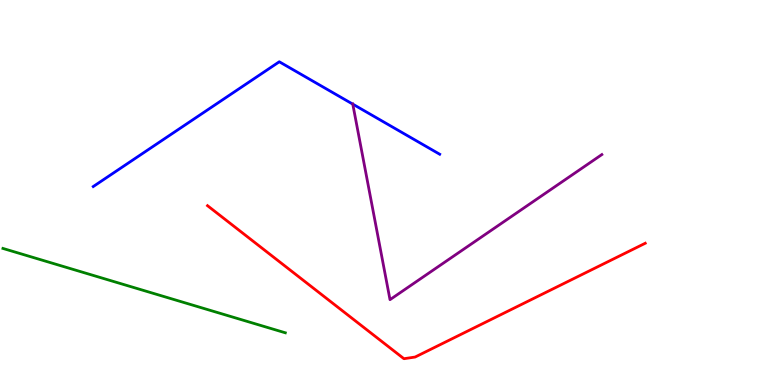[{'lines': ['blue', 'red'], 'intersections': []}, {'lines': ['green', 'red'], 'intersections': []}, {'lines': ['purple', 'red'], 'intersections': []}, {'lines': ['blue', 'green'], 'intersections': []}, {'lines': ['blue', 'purple'], 'intersections': [{'x': 4.55, 'y': 7.3}]}, {'lines': ['green', 'purple'], 'intersections': []}]